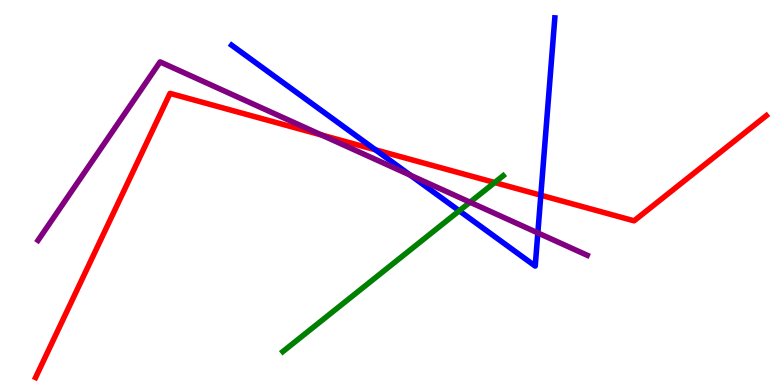[{'lines': ['blue', 'red'], 'intersections': [{'x': 4.84, 'y': 6.11}, {'x': 6.98, 'y': 4.93}]}, {'lines': ['green', 'red'], 'intersections': [{'x': 6.38, 'y': 5.26}]}, {'lines': ['purple', 'red'], 'intersections': [{'x': 4.15, 'y': 6.49}]}, {'lines': ['blue', 'green'], 'intersections': [{'x': 5.93, 'y': 4.52}]}, {'lines': ['blue', 'purple'], 'intersections': [{'x': 5.29, 'y': 5.45}, {'x': 6.94, 'y': 3.95}]}, {'lines': ['green', 'purple'], 'intersections': [{'x': 6.06, 'y': 4.75}]}]